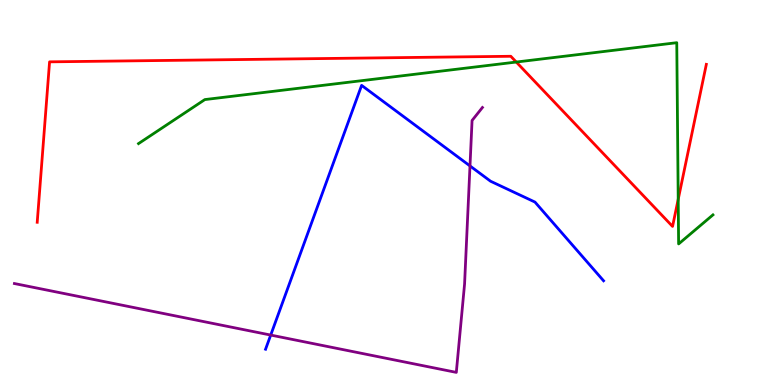[{'lines': ['blue', 'red'], 'intersections': []}, {'lines': ['green', 'red'], 'intersections': [{'x': 6.66, 'y': 8.39}, {'x': 8.75, 'y': 4.82}]}, {'lines': ['purple', 'red'], 'intersections': []}, {'lines': ['blue', 'green'], 'intersections': []}, {'lines': ['blue', 'purple'], 'intersections': [{'x': 3.49, 'y': 1.3}, {'x': 6.06, 'y': 5.69}]}, {'lines': ['green', 'purple'], 'intersections': []}]